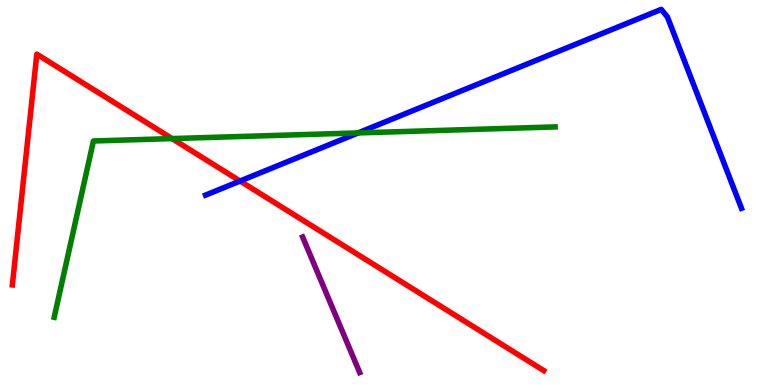[{'lines': ['blue', 'red'], 'intersections': [{'x': 3.1, 'y': 5.3}]}, {'lines': ['green', 'red'], 'intersections': [{'x': 2.22, 'y': 6.4}]}, {'lines': ['purple', 'red'], 'intersections': []}, {'lines': ['blue', 'green'], 'intersections': [{'x': 4.62, 'y': 6.55}]}, {'lines': ['blue', 'purple'], 'intersections': []}, {'lines': ['green', 'purple'], 'intersections': []}]